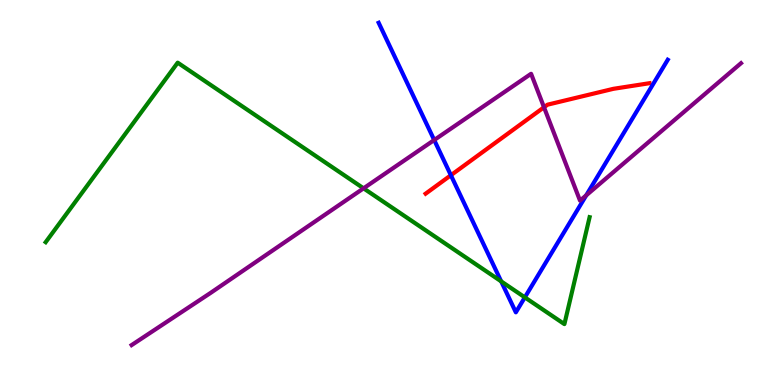[{'lines': ['blue', 'red'], 'intersections': [{'x': 5.82, 'y': 5.45}]}, {'lines': ['green', 'red'], 'intersections': []}, {'lines': ['purple', 'red'], 'intersections': [{'x': 7.02, 'y': 7.21}]}, {'lines': ['blue', 'green'], 'intersections': [{'x': 6.47, 'y': 2.69}, {'x': 6.77, 'y': 2.28}]}, {'lines': ['blue', 'purple'], 'intersections': [{'x': 5.6, 'y': 6.36}, {'x': 7.56, 'y': 4.93}]}, {'lines': ['green', 'purple'], 'intersections': [{'x': 4.69, 'y': 5.11}]}]